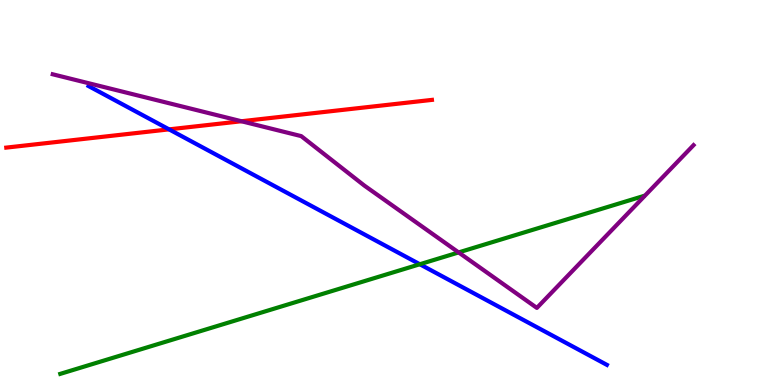[{'lines': ['blue', 'red'], 'intersections': [{'x': 2.18, 'y': 6.64}]}, {'lines': ['green', 'red'], 'intersections': []}, {'lines': ['purple', 'red'], 'intersections': [{'x': 3.12, 'y': 6.85}]}, {'lines': ['blue', 'green'], 'intersections': [{'x': 5.42, 'y': 3.14}]}, {'lines': ['blue', 'purple'], 'intersections': []}, {'lines': ['green', 'purple'], 'intersections': [{'x': 5.92, 'y': 3.44}]}]